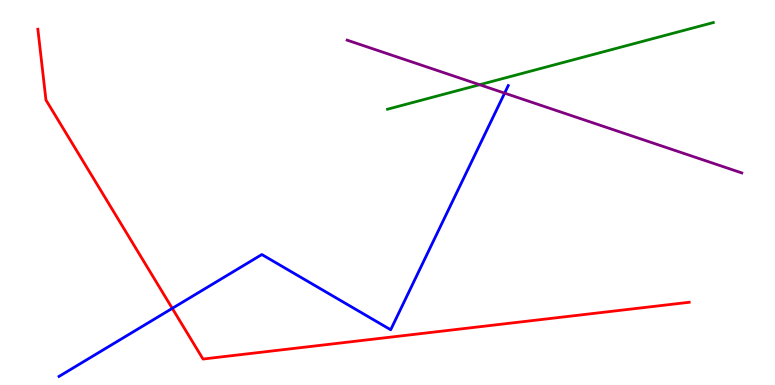[{'lines': ['blue', 'red'], 'intersections': [{'x': 2.22, 'y': 1.99}]}, {'lines': ['green', 'red'], 'intersections': []}, {'lines': ['purple', 'red'], 'intersections': []}, {'lines': ['blue', 'green'], 'intersections': []}, {'lines': ['blue', 'purple'], 'intersections': [{'x': 6.51, 'y': 7.58}]}, {'lines': ['green', 'purple'], 'intersections': [{'x': 6.19, 'y': 7.8}]}]